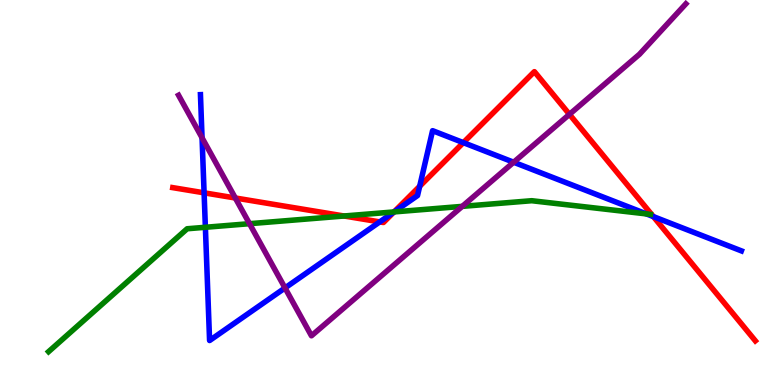[{'lines': ['blue', 'red'], 'intersections': [{'x': 2.63, 'y': 4.99}, {'x': 4.9, 'y': 4.24}, {'x': 5.08, 'y': 4.49}, {'x': 5.42, 'y': 5.16}, {'x': 5.98, 'y': 6.29}, {'x': 8.43, 'y': 4.37}]}, {'lines': ['green', 'red'], 'intersections': [{'x': 4.44, 'y': 4.39}, {'x': 5.08, 'y': 4.5}]}, {'lines': ['purple', 'red'], 'intersections': [{'x': 3.04, 'y': 4.86}, {'x': 7.35, 'y': 7.03}]}, {'lines': ['blue', 'green'], 'intersections': [{'x': 2.65, 'y': 4.1}, {'x': 5.08, 'y': 4.5}, {'x': 8.34, 'y': 4.44}]}, {'lines': ['blue', 'purple'], 'intersections': [{'x': 2.61, 'y': 6.42}, {'x': 3.68, 'y': 2.52}, {'x': 6.63, 'y': 5.79}]}, {'lines': ['green', 'purple'], 'intersections': [{'x': 3.22, 'y': 4.19}, {'x': 5.96, 'y': 4.64}]}]